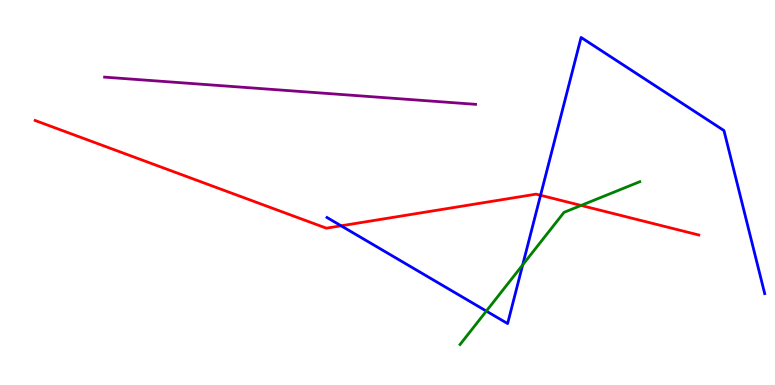[{'lines': ['blue', 'red'], 'intersections': [{'x': 4.4, 'y': 4.14}, {'x': 6.97, 'y': 4.93}]}, {'lines': ['green', 'red'], 'intersections': [{'x': 7.5, 'y': 4.66}]}, {'lines': ['purple', 'red'], 'intersections': []}, {'lines': ['blue', 'green'], 'intersections': [{'x': 6.28, 'y': 1.92}, {'x': 6.74, 'y': 3.12}]}, {'lines': ['blue', 'purple'], 'intersections': []}, {'lines': ['green', 'purple'], 'intersections': []}]